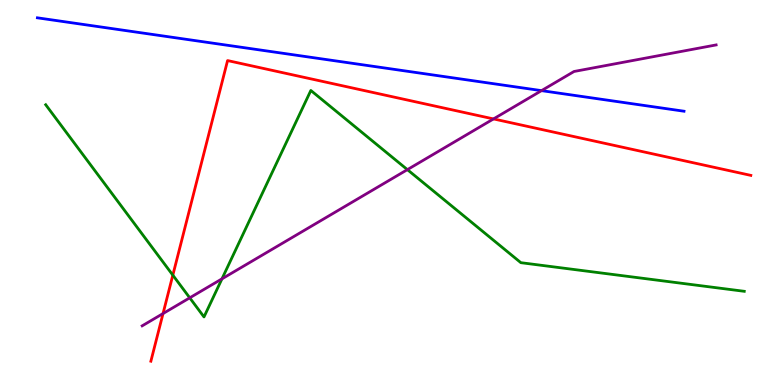[{'lines': ['blue', 'red'], 'intersections': []}, {'lines': ['green', 'red'], 'intersections': [{'x': 2.23, 'y': 2.85}]}, {'lines': ['purple', 'red'], 'intersections': [{'x': 2.1, 'y': 1.86}, {'x': 6.37, 'y': 6.91}]}, {'lines': ['blue', 'green'], 'intersections': []}, {'lines': ['blue', 'purple'], 'intersections': [{'x': 6.99, 'y': 7.65}]}, {'lines': ['green', 'purple'], 'intersections': [{'x': 2.45, 'y': 2.26}, {'x': 2.86, 'y': 2.76}, {'x': 5.26, 'y': 5.59}]}]